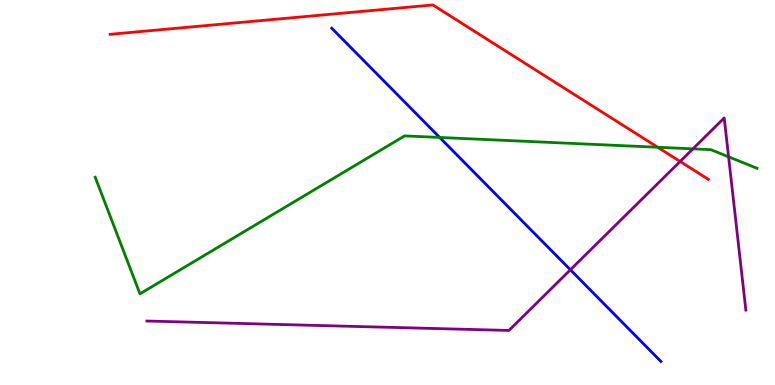[{'lines': ['blue', 'red'], 'intersections': []}, {'lines': ['green', 'red'], 'intersections': [{'x': 8.49, 'y': 6.17}]}, {'lines': ['purple', 'red'], 'intersections': [{'x': 8.78, 'y': 5.81}]}, {'lines': ['blue', 'green'], 'intersections': [{'x': 5.67, 'y': 6.43}]}, {'lines': ['blue', 'purple'], 'intersections': [{'x': 7.36, 'y': 2.99}]}, {'lines': ['green', 'purple'], 'intersections': [{'x': 8.94, 'y': 6.13}, {'x': 9.4, 'y': 5.93}]}]